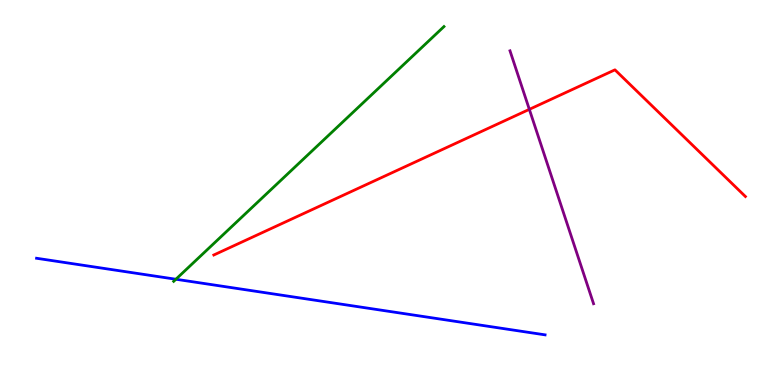[{'lines': ['blue', 'red'], 'intersections': []}, {'lines': ['green', 'red'], 'intersections': []}, {'lines': ['purple', 'red'], 'intersections': [{'x': 6.83, 'y': 7.16}]}, {'lines': ['blue', 'green'], 'intersections': [{'x': 2.27, 'y': 2.75}]}, {'lines': ['blue', 'purple'], 'intersections': []}, {'lines': ['green', 'purple'], 'intersections': []}]